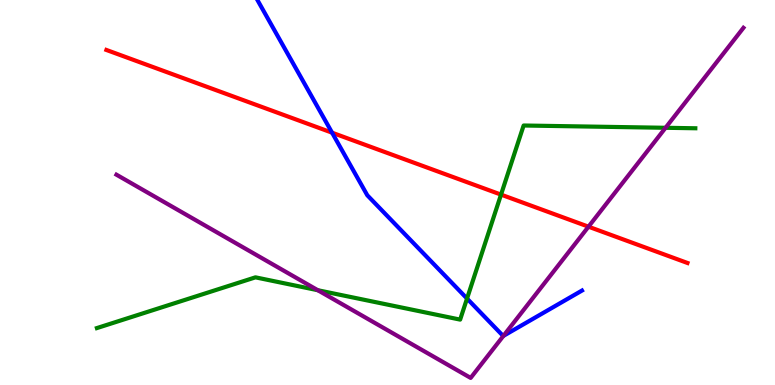[{'lines': ['blue', 'red'], 'intersections': [{'x': 4.28, 'y': 6.55}]}, {'lines': ['green', 'red'], 'intersections': [{'x': 6.46, 'y': 4.94}]}, {'lines': ['purple', 'red'], 'intersections': [{'x': 7.59, 'y': 4.11}]}, {'lines': ['blue', 'green'], 'intersections': [{'x': 6.03, 'y': 2.25}]}, {'lines': ['blue', 'purple'], 'intersections': [{'x': 6.5, 'y': 1.28}]}, {'lines': ['green', 'purple'], 'intersections': [{'x': 4.1, 'y': 2.46}, {'x': 8.59, 'y': 6.68}]}]